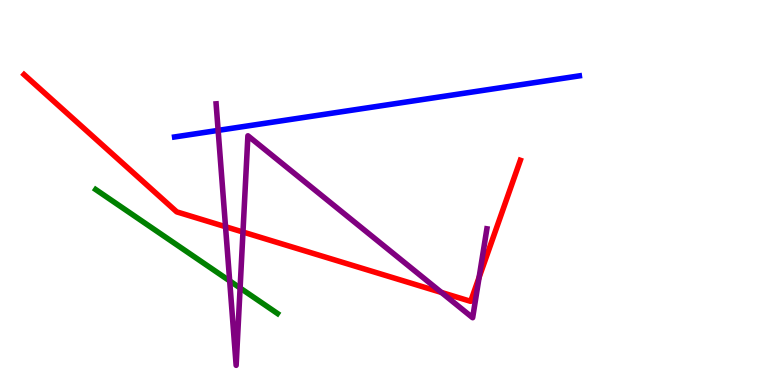[{'lines': ['blue', 'red'], 'intersections': []}, {'lines': ['green', 'red'], 'intersections': []}, {'lines': ['purple', 'red'], 'intersections': [{'x': 2.91, 'y': 4.11}, {'x': 3.14, 'y': 3.97}, {'x': 5.7, 'y': 2.4}, {'x': 6.18, 'y': 2.8}]}, {'lines': ['blue', 'green'], 'intersections': []}, {'lines': ['blue', 'purple'], 'intersections': [{'x': 2.81, 'y': 6.61}]}, {'lines': ['green', 'purple'], 'intersections': [{'x': 2.96, 'y': 2.7}, {'x': 3.1, 'y': 2.52}]}]